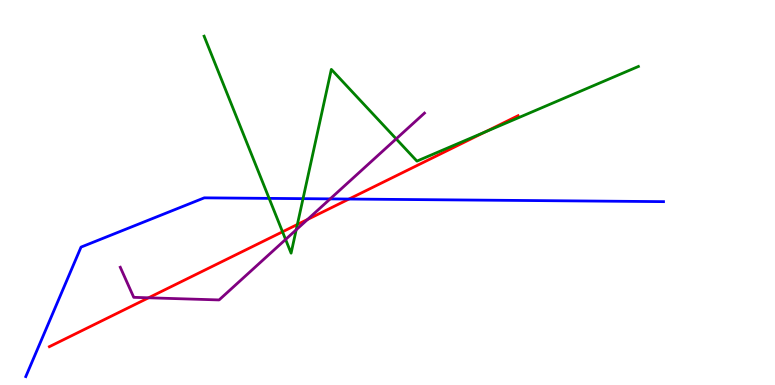[{'lines': ['blue', 'red'], 'intersections': [{'x': 4.5, 'y': 4.83}]}, {'lines': ['green', 'red'], 'intersections': [{'x': 3.65, 'y': 3.98}, {'x': 3.84, 'y': 4.17}, {'x': 6.26, 'y': 6.57}]}, {'lines': ['purple', 'red'], 'intersections': [{'x': 1.92, 'y': 2.27}, {'x': 3.97, 'y': 4.3}]}, {'lines': ['blue', 'green'], 'intersections': [{'x': 3.47, 'y': 4.85}, {'x': 3.91, 'y': 4.84}]}, {'lines': ['blue', 'purple'], 'intersections': [{'x': 4.26, 'y': 4.83}]}, {'lines': ['green', 'purple'], 'intersections': [{'x': 3.69, 'y': 3.78}, {'x': 3.82, 'y': 4.03}, {'x': 5.11, 'y': 6.39}]}]